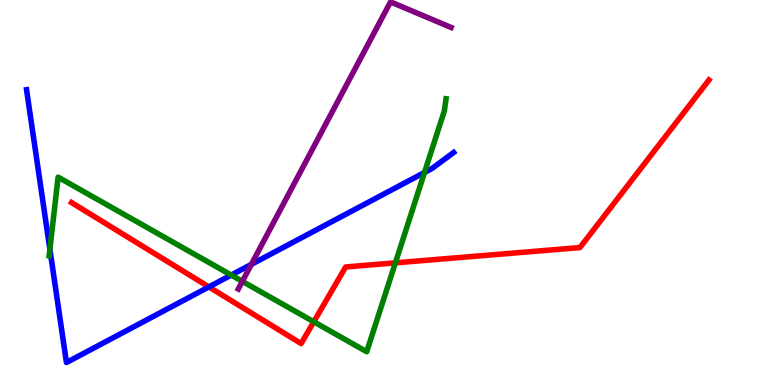[{'lines': ['blue', 'red'], 'intersections': [{'x': 2.7, 'y': 2.55}]}, {'lines': ['green', 'red'], 'intersections': [{'x': 4.05, 'y': 1.64}, {'x': 5.1, 'y': 3.17}]}, {'lines': ['purple', 'red'], 'intersections': []}, {'lines': ['blue', 'green'], 'intersections': [{'x': 0.644, 'y': 3.52}, {'x': 2.98, 'y': 2.86}, {'x': 5.48, 'y': 5.52}]}, {'lines': ['blue', 'purple'], 'intersections': [{'x': 3.24, 'y': 3.13}]}, {'lines': ['green', 'purple'], 'intersections': [{'x': 3.13, 'y': 2.69}]}]